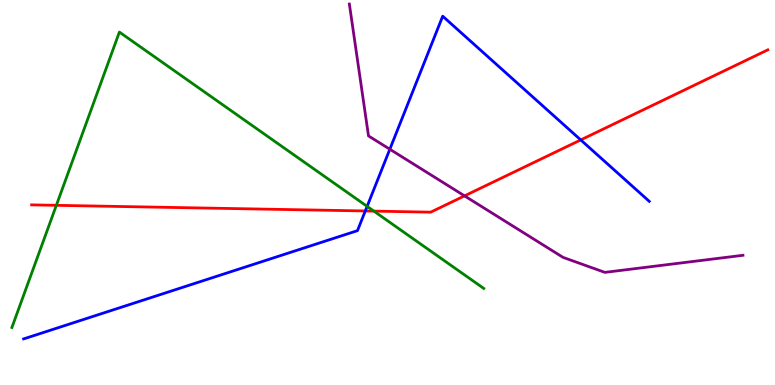[{'lines': ['blue', 'red'], 'intersections': [{'x': 4.71, 'y': 4.52}, {'x': 7.49, 'y': 6.37}]}, {'lines': ['green', 'red'], 'intersections': [{'x': 0.727, 'y': 4.67}, {'x': 4.82, 'y': 4.52}]}, {'lines': ['purple', 'red'], 'intersections': [{'x': 5.99, 'y': 4.91}]}, {'lines': ['blue', 'green'], 'intersections': [{'x': 4.74, 'y': 4.64}]}, {'lines': ['blue', 'purple'], 'intersections': [{'x': 5.03, 'y': 6.12}]}, {'lines': ['green', 'purple'], 'intersections': []}]